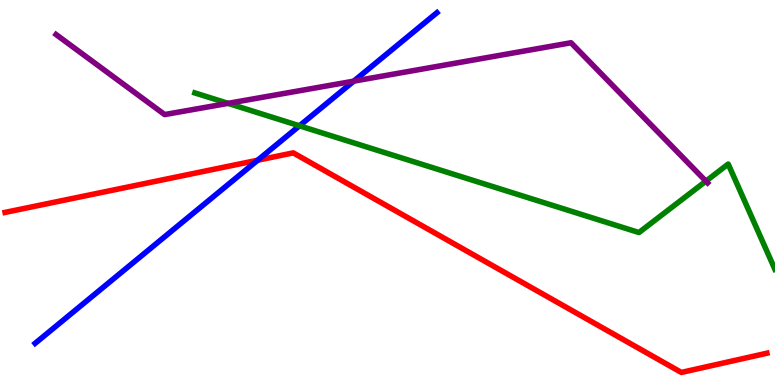[{'lines': ['blue', 'red'], 'intersections': [{'x': 3.32, 'y': 5.84}]}, {'lines': ['green', 'red'], 'intersections': []}, {'lines': ['purple', 'red'], 'intersections': []}, {'lines': ['blue', 'green'], 'intersections': [{'x': 3.86, 'y': 6.73}]}, {'lines': ['blue', 'purple'], 'intersections': [{'x': 4.56, 'y': 7.89}]}, {'lines': ['green', 'purple'], 'intersections': [{'x': 2.94, 'y': 7.32}, {'x': 9.11, 'y': 5.29}]}]